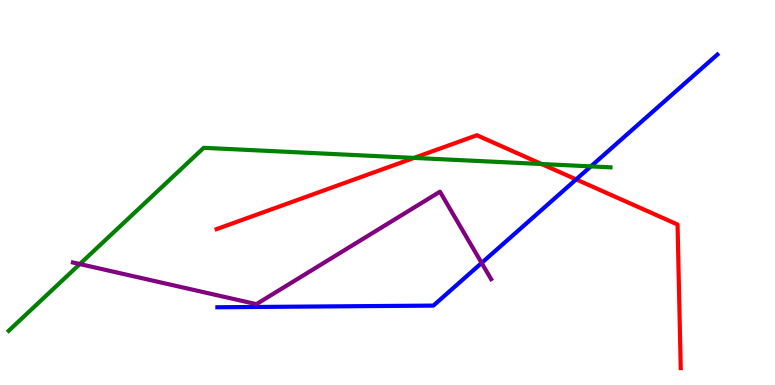[{'lines': ['blue', 'red'], 'intersections': [{'x': 7.43, 'y': 5.34}]}, {'lines': ['green', 'red'], 'intersections': [{'x': 5.34, 'y': 5.9}, {'x': 6.99, 'y': 5.74}]}, {'lines': ['purple', 'red'], 'intersections': []}, {'lines': ['blue', 'green'], 'intersections': [{'x': 7.62, 'y': 5.68}]}, {'lines': ['blue', 'purple'], 'intersections': [{'x': 6.21, 'y': 3.17}]}, {'lines': ['green', 'purple'], 'intersections': [{'x': 1.03, 'y': 3.14}]}]